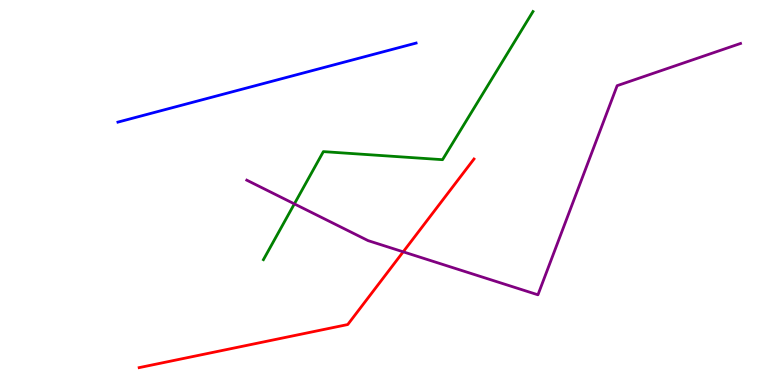[{'lines': ['blue', 'red'], 'intersections': []}, {'lines': ['green', 'red'], 'intersections': []}, {'lines': ['purple', 'red'], 'intersections': [{'x': 5.2, 'y': 3.46}]}, {'lines': ['blue', 'green'], 'intersections': []}, {'lines': ['blue', 'purple'], 'intersections': []}, {'lines': ['green', 'purple'], 'intersections': [{'x': 3.8, 'y': 4.7}]}]